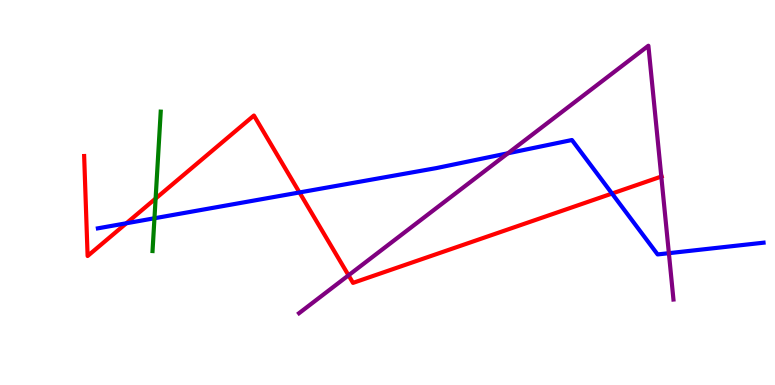[{'lines': ['blue', 'red'], 'intersections': [{'x': 1.63, 'y': 4.2}, {'x': 3.86, 'y': 5.0}, {'x': 7.9, 'y': 4.97}]}, {'lines': ['green', 'red'], 'intersections': [{'x': 2.01, 'y': 4.84}]}, {'lines': ['purple', 'red'], 'intersections': [{'x': 4.5, 'y': 2.85}, {'x': 8.53, 'y': 5.41}]}, {'lines': ['blue', 'green'], 'intersections': [{'x': 1.99, 'y': 4.33}]}, {'lines': ['blue', 'purple'], 'intersections': [{'x': 6.55, 'y': 6.02}, {'x': 8.63, 'y': 3.42}]}, {'lines': ['green', 'purple'], 'intersections': []}]